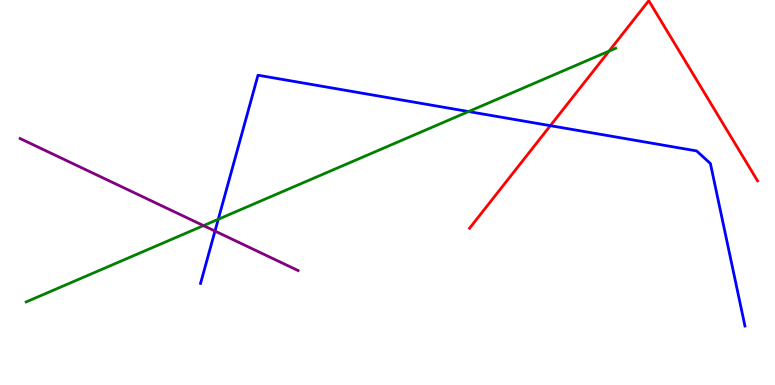[{'lines': ['blue', 'red'], 'intersections': [{'x': 7.1, 'y': 6.74}]}, {'lines': ['green', 'red'], 'intersections': [{'x': 7.86, 'y': 8.67}]}, {'lines': ['purple', 'red'], 'intersections': []}, {'lines': ['blue', 'green'], 'intersections': [{'x': 2.82, 'y': 4.3}, {'x': 6.05, 'y': 7.1}]}, {'lines': ['blue', 'purple'], 'intersections': [{'x': 2.77, 'y': 4.0}]}, {'lines': ['green', 'purple'], 'intersections': [{'x': 2.63, 'y': 4.14}]}]